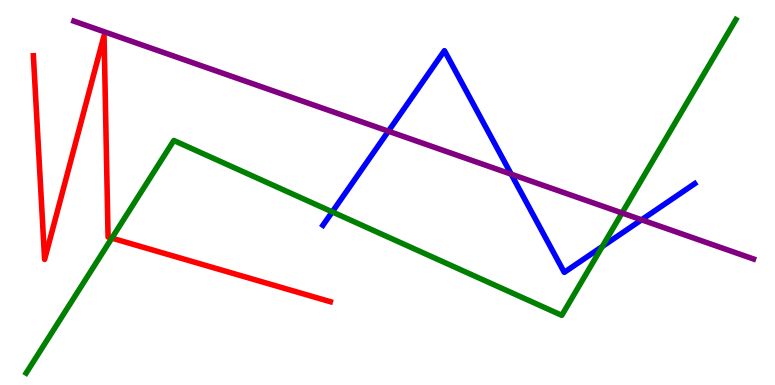[{'lines': ['blue', 'red'], 'intersections': []}, {'lines': ['green', 'red'], 'intersections': [{'x': 1.44, 'y': 3.81}]}, {'lines': ['purple', 'red'], 'intersections': []}, {'lines': ['blue', 'green'], 'intersections': [{'x': 4.29, 'y': 4.5}, {'x': 7.77, 'y': 3.6}]}, {'lines': ['blue', 'purple'], 'intersections': [{'x': 5.01, 'y': 6.59}, {'x': 6.6, 'y': 5.48}, {'x': 8.28, 'y': 4.29}]}, {'lines': ['green', 'purple'], 'intersections': [{'x': 8.03, 'y': 4.47}]}]